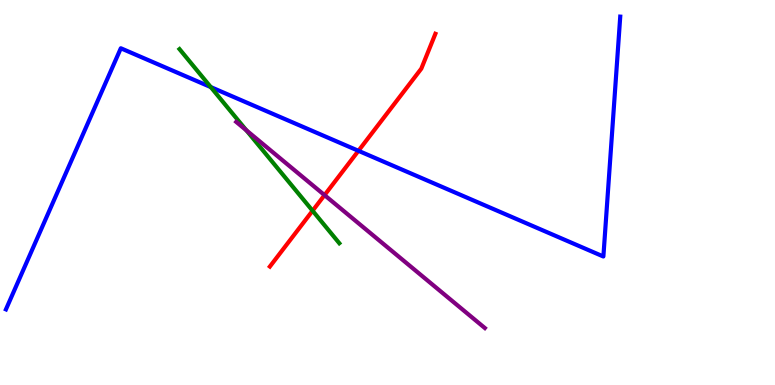[{'lines': ['blue', 'red'], 'intersections': [{'x': 4.63, 'y': 6.08}]}, {'lines': ['green', 'red'], 'intersections': [{'x': 4.03, 'y': 4.53}]}, {'lines': ['purple', 'red'], 'intersections': [{'x': 4.19, 'y': 4.93}]}, {'lines': ['blue', 'green'], 'intersections': [{'x': 2.72, 'y': 7.74}]}, {'lines': ['blue', 'purple'], 'intersections': []}, {'lines': ['green', 'purple'], 'intersections': [{'x': 3.18, 'y': 6.62}]}]